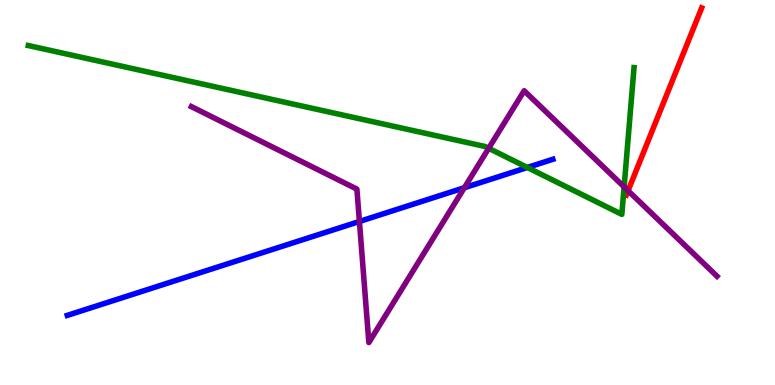[{'lines': ['blue', 'red'], 'intersections': []}, {'lines': ['green', 'red'], 'intersections': []}, {'lines': ['purple', 'red'], 'intersections': [{'x': 8.1, 'y': 5.05}]}, {'lines': ['blue', 'green'], 'intersections': [{'x': 6.8, 'y': 5.65}]}, {'lines': ['blue', 'purple'], 'intersections': [{'x': 4.64, 'y': 4.25}, {'x': 5.99, 'y': 5.12}]}, {'lines': ['green', 'purple'], 'intersections': [{'x': 6.31, 'y': 6.15}, {'x': 8.05, 'y': 5.15}]}]